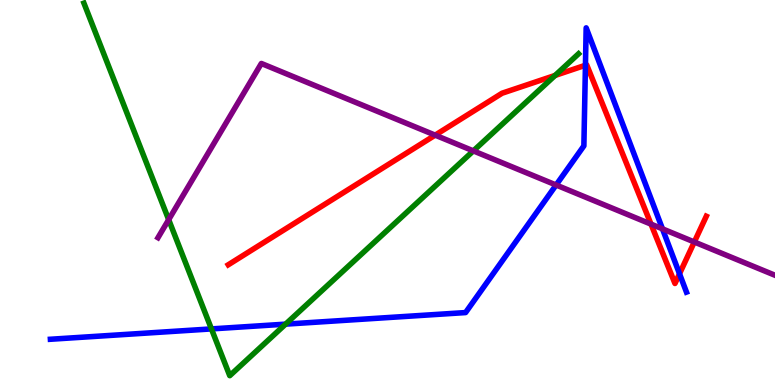[{'lines': ['blue', 'red'], 'intersections': [{'x': 7.55, 'y': 8.31}, {'x': 8.77, 'y': 2.89}]}, {'lines': ['green', 'red'], 'intersections': [{'x': 7.16, 'y': 8.04}]}, {'lines': ['purple', 'red'], 'intersections': [{'x': 5.62, 'y': 6.49}, {'x': 8.4, 'y': 4.18}, {'x': 8.96, 'y': 3.71}]}, {'lines': ['blue', 'green'], 'intersections': [{'x': 2.73, 'y': 1.46}, {'x': 3.69, 'y': 1.58}]}, {'lines': ['blue', 'purple'], 'intersections': [{'x': 7.18, 'y': 5.19}, {'x': 8.55, 'y': 4.06}]}, {'lines': ['green', 'purple'], 'intersections': [{'x': 2.18, 'y': 4.29}, {'x': 6.11, 'y': 6.08}]}]